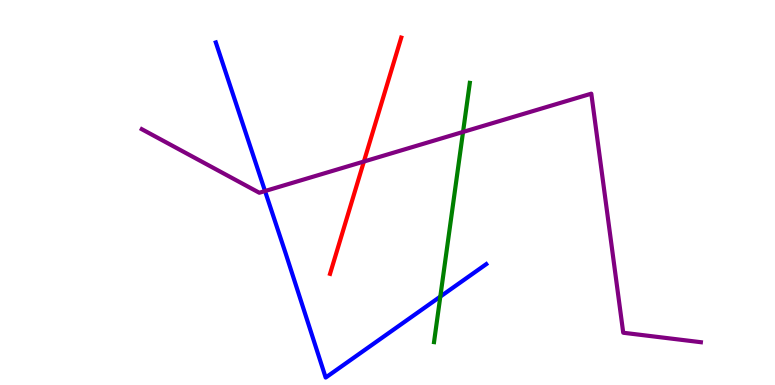[{'lines': ['blue', 'red'], 'intersections': []}, {'lines': ['green', 'red'], 'intersections': []}, {'lines': ['purple', 'red'], 'intersections': [{'x': 4.7, 'y': 5.8}]}, {'lines': ['blue', 'green'], 'intersections': [{'x': 5.68, 'y': 2.3}]}, {'lines': ['blue', 'purple'], 'intersections': [{'x': 3.42, 'y': 5.04}]}, {'lines': ['green', 'purple'], 'intersections': [{'x': 5.97, 'y': 6.57}]}]